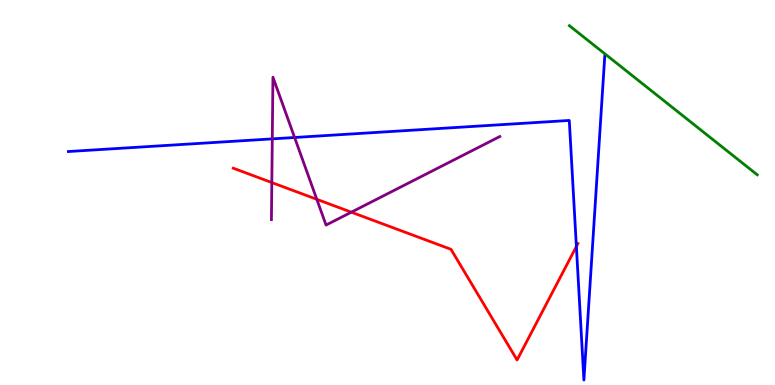[{'lines': ['blue', 'red'], 'intersections': [{'x': 7.44, 'y': 3.6}]}, {'lines': ['green', 'red'], 'intersections': []}, {'lines': ['purple', 'red'], 'intersections': [{'x': 3.51, 'y': 5.26}, {'x': 4.09, 'y': 4.82}, {'x': 4.53, 'y': 4.49}]}, {'lines': ['blue', 'green'], 'intersections': []}, {'lines': ['blue', 'purple'], 'intersections': [{'x': 3.51, 'y': 6.39}, {'x': 3.8, 'y': 6.43}]}, {'lines': ['green', 'purple'], 'intersections': []}]